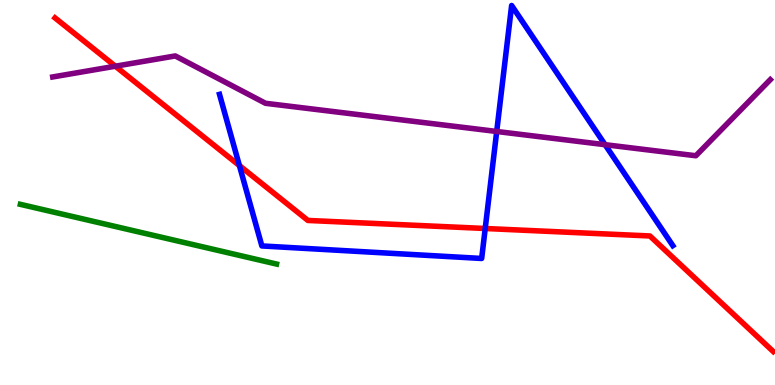[{'lines': ['blue', 'red'], 'intersections': [{'x': 3.09, 'y': 5.7}, {'x': 6.26, 'y': 4.07}]}, {'lines': ['green', 'red'], 'intersections': []}, {'lines': ['purple', 'red'], 'intersections': [{'x': 1.49, 'y': 8.28}]}, {'lines': ['blue', 'green'], 'intersections': []}, {'lines': ['blue', 'purple'], 'intersections': [{'x': 6.41, 'y': 6.59}, {'x': 7.81, 'y': 6.24}]}, {'lines': ['green', 'purple'], 'intersections': []}]